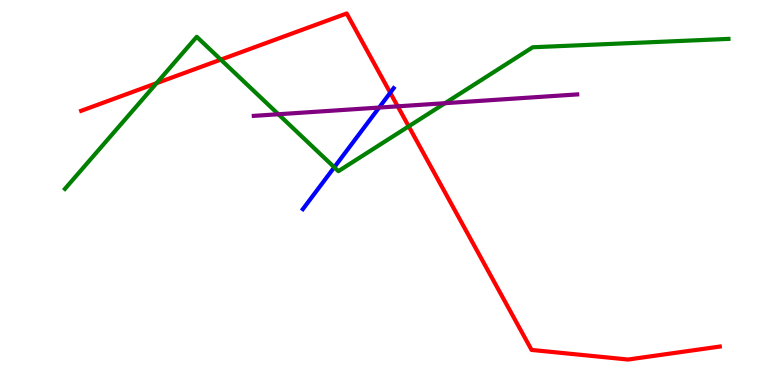[{'lines': ['blue', 'red'], 'intersections': [{'x': 5.04, 'y': 7.59}]}, {'lines': ['green', 'red'], 'intersections': [{'x': 2.02, 'y': 7.84}, {'x': 2.85, 'y': 8.45}, {'x': 5.27, 'y': 6.72}]}, {'lines': ['purple', 'red'], 'intersections': [{'x': 5.13, 'y': 7.24}]}, {'lines': ['blue', 'green'], 'intersections': [{'x': 4.31, 'y': 5.66}]}, {'lines': ['blue', 'purple'], 'intersections': [{'x': 4.89, 'y': 7.21}]}, {'lines': ['green', 'purple'], 'intersections': [{'x': 3.59, 'y': 7.03}, {'x': 5.74, 'y': 7.32}]}]